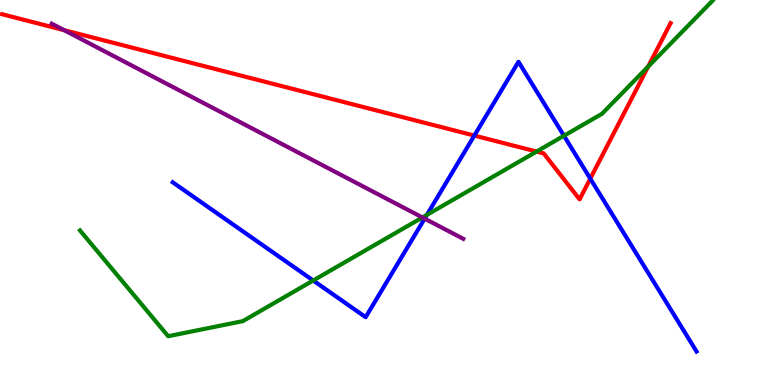[{'lines': ['blue', 'red'], 'intersections': [{'x': 6.12, 'y': 6.48}, {'x': 7.62, 'y': 5.36}]}, {'lines': ['green', 'red'], 'intersections': [{'x': 6.92, 'y': 6.06}, {'x': 8.36, 'y': 8.27}]}, {'lines': ['purple', 'red'], 'intersections': [{'x': 0.827, 'y': 9.22}]}, {'lines': ['blue', 'green'], 'intersections': [{'x': 4.04, 'y': 2.71}, {'x': 5.51, 'y': 4.42}, {'x': 7.28, 'y': 6.47}]}, {'lines': ['blue', 'purple'], 'intersections': [{'x': 5.48, 'y': 4.32}]}, {'lines': ['green', 'purple'], 'intersections': [{'x': 5.45, 'y': 4.35}]}]